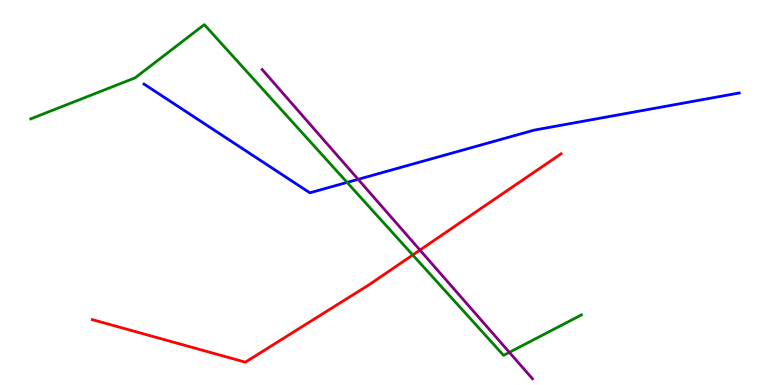[{'lines': ['blue', 'red'], 'intersections': []}, {'lines': ['green', 'red'], 'intersections': [{'x': 5.33, 'y': 3.38}]}, {'lines': ['purple', 'red'], 'intersections': [{'x': 5.42, 'y': 3.51}]}, {'lines': ['blue', 'green'], 'intersections': [{'x': 4.48, 'y': 5.26}]}, {'lines': ['blue', 'purple'], 'intersections': [{'x': 4.62, 'y': 5.34}]}, {'lines': ['green', 'purple'], 'intersections': [{'x': 6.57, 'y': 0.848}]}]